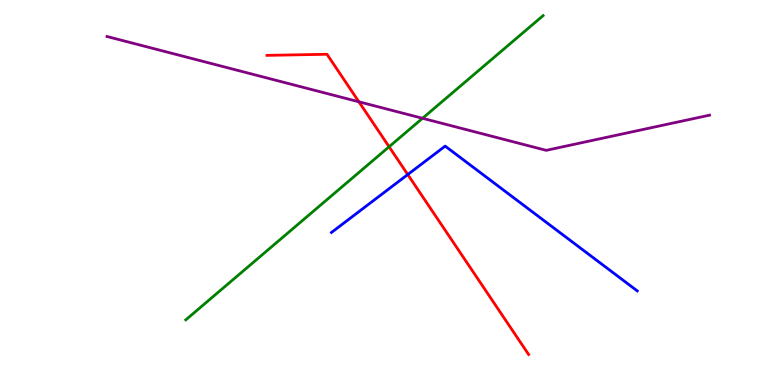[{'lines': ['blue', 'red'], 'intersections': [{'x': 5.26, 'y': 5.47}]}, {'lines': ['green', 'red'], 'intersections': [{'x': 5.02, 'y': 6.19}]}, {'lines': ['purple', 'red'], 'intersections': [{'x': 4.63, 'y': 7.36}]}, {'lines': ['blue', 'green'], 'intersections': []}, {'lines': ['blue', 'purple'], 'intersections': []}, {'lines': ['green', 'purple'], 'intersections': [{'x': 5.45, 'y': 6.93}]}]